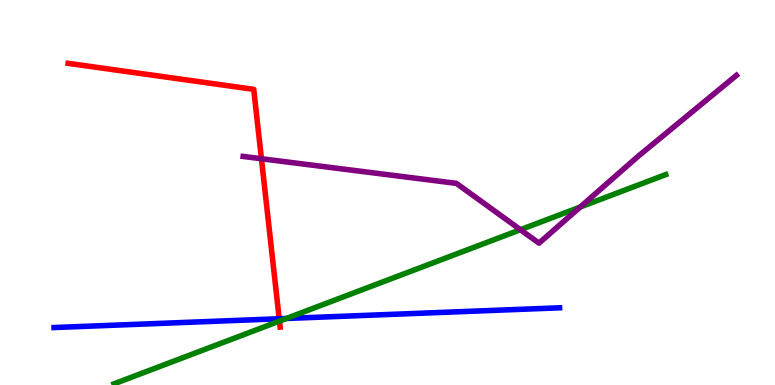[{'lines': ['blue', 'red'], 'intersections': [{'x': 3.6, 'y': 1.72}]}, {'lines': ['green', 'red'], 'intersections': [{'x': 3.61, 'y': 1.66}]}, {'lines': ['purple', 'red'], 'intersections': [{'x': 3.37, 'y': 5.88}]}, {'lines': ['blue', 'green'], 'intersections': [{'x': 3.7, 'y': 1.73}]}, {'lines': ['blue', 'purple'], 'intersections': []}, {'lines': ['green', 'purple'], 'intersections': [{'x': 6.72, 'y': 4.03}, {'x': 7.49, 'y': 4.62}]}]